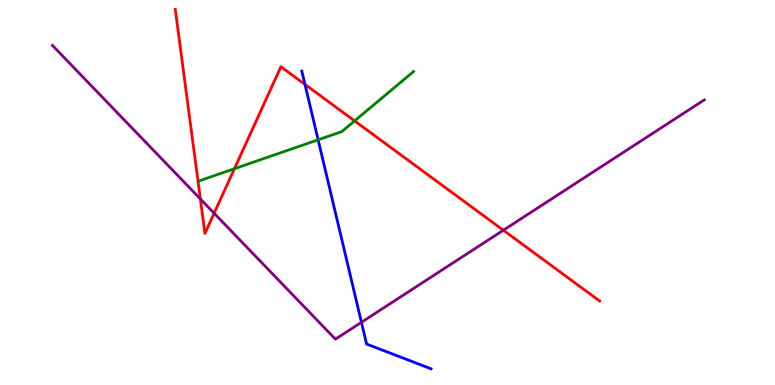[{'lines': ['blue', 'red'], 'intersections': [{'x': 3.94, 'y': 7.81}]}, {'lines': ['green', 'red'], 'intersections': [{'x': 3.03, 'y': 5.62}, {'x': 4.58, 'y': 6.86}]}, {'lines': ['purple', 'red'], 'intersections': [{'x': 2.59, 'y': 4.83}, {'x': 2.76, 'y': 4.46}, {'x': 6.49, 'y': 4.02}]}, {'lines': ['blue', 'green'], 'intersections': [{'x': 4.1, 'y': 6.37}]}, {'lines': ['blue', 'purple'], 'intersections': [{'x': 4.66, 'y': 1.63}]}, {'lines': ['green', 'purple'], 'intersections': []}]